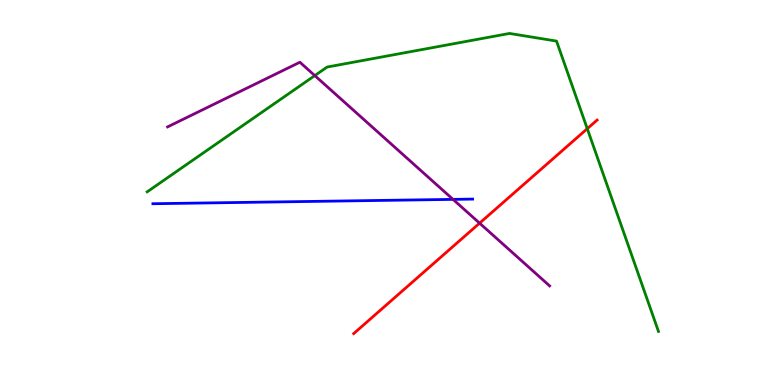[{'lines': ['blue', 'red'], 'intersections': []}, {'lines': ['green', 'red'], 'intersections': [{'x': 7.58, 'y': 6.66}]}, {'lines': ['purple', 'red'], 'intersections': [{'x': 6.19, 'y': 4.2}]}, {'lines': ['blue', 'green'], 'intersections': []}, {'lines': ['blue', 'purple'], 'intersections': [{'x': 5.85, 'y': 4.82}]}, {'lines': ['green', 'purple'], 'intersections': [{'x': 4.06, 'y': 8.04}]}]